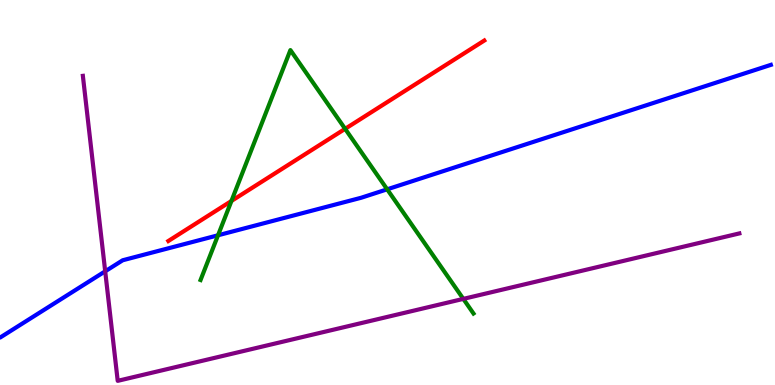[{'lines': ['blue', 'red'], 'intersections': []}, {'lines': ['green', 'red'], 'intersections': [{'x': 2.99, 'y': 4.78}, {'x': 4.45, 'y': 6.65}]}, {'lines': ['purple', 'red'], 'intersections': []}, {'lines': ['blue', 'green'], 'intersections': [{'x': 2.81, 'y': 3.89}, {'x': 5.0, 'y': 5.08}]}, {'lines': ['blue', 'purple'], 'intersections': [{'x': 1.36, 'y': 2.95}]}, {'lines': ['green', 'purple'], 'intersections': [{'x': 5.98, 'y': 2.24}]}]